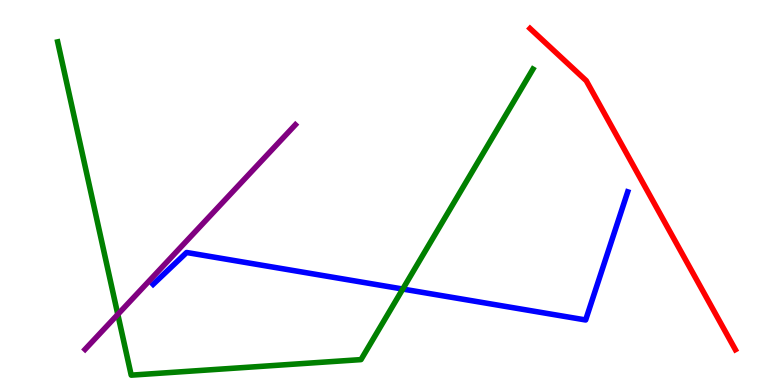[{'lines': ['blue', 'red'], 'intersections': []}, {'lines': ['green', 'red'], 'intersections': []}, {'lines': ['purple', 'red'], 'intersections': []}, {'lines': ['blue', 'green'], 'intersections': [{'x': 5.2, 'y': 2.49}]}, {'lines': ['blue', 'purple'], 'intersections': []}, {'lines': ['green', 'purple'], 'intersections': [{'x': 1.52, 'y': 1.83}]}]